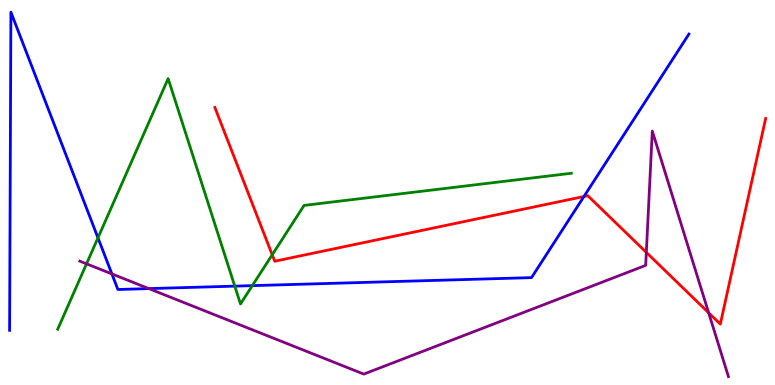[{'lines': ['blue', 'red'], 'intersections': [{'x': 7.53, 'y': 4.9}]}, {'lines': ['green', 'red'], 'intersections': [{'x': 3.51, 'y': 3.38}]}, {'lines': ['purple', 'red'], 'intersections': [{'x': 8.34, 'y': 3.44}, {'x': 9.14, 'y': 1.88}]}, {'lines': ['blue', 'green'], 'intersections': [{'x': 1.26, 'y': 3.82}, {'x': 3.03, 'y': 2.57}, {'x': 3.26, 'y': 2.58}]}, {'lines': ['blue', 'purple'], 'intersections': [{'x': 1.44, 'y': 2.89}, {'x': 1.92, 'y': 2.5}]}, {'lines': ['green', 'purple'], 'intersections': [{'x': 1.12, 'y': 3.15}]}]